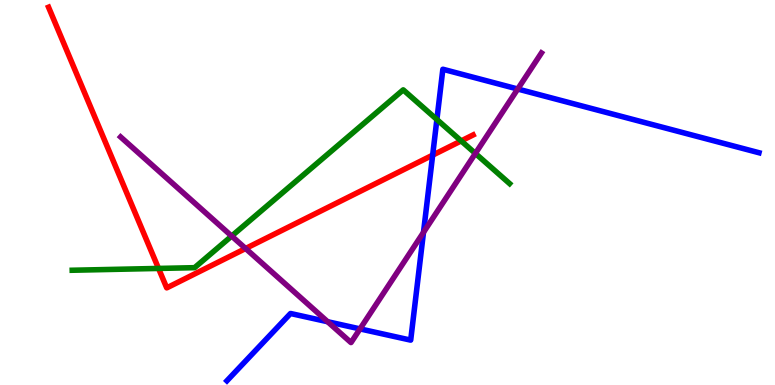[{'lines': ['blue', 'red'], 'intersections': [{'x': 5.58, 'y': 5.97}]}, {'lines': ['green', 'red'], 'intersections': [{'x': 2.05, 'y': 3.03}, {'x': 5.95, 'y': 6.34}]}, {'lines': ['purple', 'red'], 'intersections': [{'x': 3.17, 'y': 3.55}]}, {'lines': ['blue', 'green'], 'intersections': [{'x': 5.64, 'y': 6.9}]}, {'lines': ['blue', 'purple'], 'intersections': [{'x': 4.23, 'y': 1.64}, {'x': 4.65, 'y': 1.46}, {'x': 5.46, 'y': 3.97}, {'x': 6.68, 'y': 7.69}]}, {'lines': ['green', 'purple'], 'intersections': [{'x': 2.99, 'y': 3.87}, {'x': 6.13, 'y': 6.01}]}]